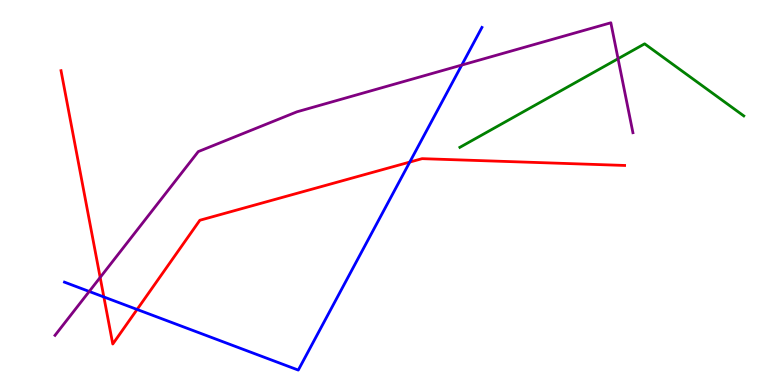[{'lines': ['blue', 'red'], 'intersections': [{'x': 1.34, 'y': 2.29}, {'x': 1.77, 'y': 1.96}, {'x': 5.29, 'y': 5.79}]}, {'lines': ['green', 'red'], 'intersections': []}, {'lines': ['purple', 'red'], 'intersections': [{'x': 1.29, 'y': 2.79}]}, {'lines': ['blue', 'green'], 'intersections': []}, {'lines': ['blue', 'purple'], 'intersections': [{'x': 1.15, 'y': 2.43}, {'x': 5.96, 'y': 8.31}]}, {'lines': ['green', 'purple'], 'intersections': [{'x': 7.97, 'y': 8.48}]}]